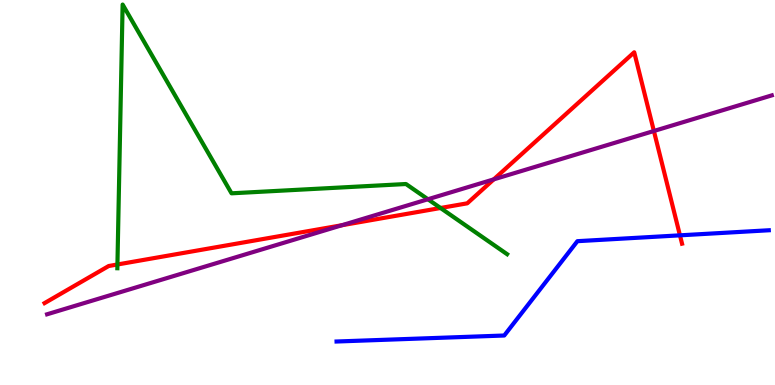[{'lines': ['blue', 'red'], 'intersections': [{'x': 8.77, 'y': 3.89}]}, {'lines': ['green', 'red'], 'intersections': [{'x': 1.52, 'y': 3.13}, {'x': 5.68, 'y': 4.6}]}, {'lines': ['purple', 'red'], 'intersections': [{'x': 4.41, 'y': 4.15}, {'x': 6.37, 'y': 5.34}, {'x': 8.44, 'y': 6.6}]}, {'lines': ['blue', 'green'], 'intersections': []}, {'lines': ['blue', 'purple'], 'intersections': []}, {'lines': ['green', 'purple'], 'intersections': [{'x': 5.52, 'y': 4.82}]}]